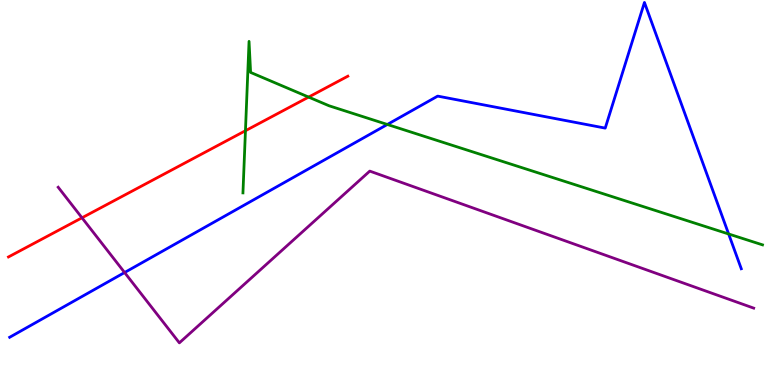[{'lines': ['blue', 'red'], 'intersections': []}, {'lines': ['green', 'red'], 'intersections': [{'x': 3.17, 'y': 6.6}, {'x': 3.98, 'y': 7.48}]}, {'lines': ['purple', 'red'], 'intersections': [{'x': 1.06, 'y': 4.34}]}, {'lines': ['blue', 'green'], 'intersections': [{'x': 5.0, 'y': 6.77}, {'x': 9.4, 'y': 3.92}]}, {'lines': ['blue', 'purple'], 'intersections': [{'x': 1.61, 'y': 2.92}]}, {'lines': ['green', 'purple'], 'intersections': []}]